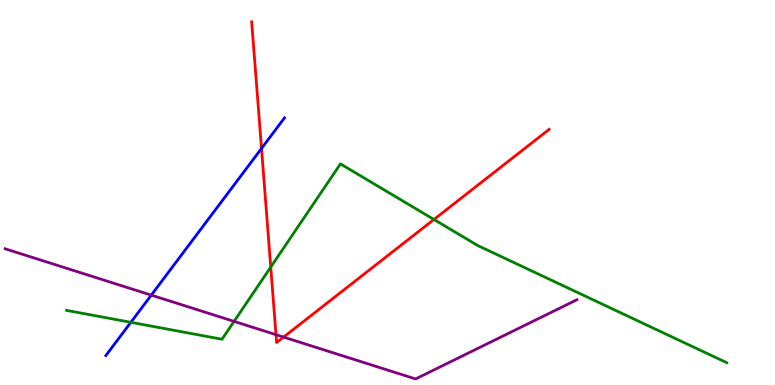[{'lines': ['blue', 'red'], 'intersections': [{'x': 3.37, 'y': 6.14}]}, {'lines': ['green', 'red'], 'intersections': [{'x': 3.49, 'y': 3.06}, {'x': 5.6, 'y': 4.3}]}, {'lines': ['purple', 'red'], 'intersections': [{'x': 3.56, 'y': 1.31}, {'x': 3.66, 'y': 1.24}]}, {'lines': ['blue', 'green'], 'intersections': [{'x': 1.69, 'y': 1.63}]}, {'lines': ['blue', 'purple'], 'intersections': [{'x': 1.95, 'y': 2.33}]}, {'lines': ['green', 'purple'], 'intersections': [{'x': 3.02, 'y': 1.65}]}]